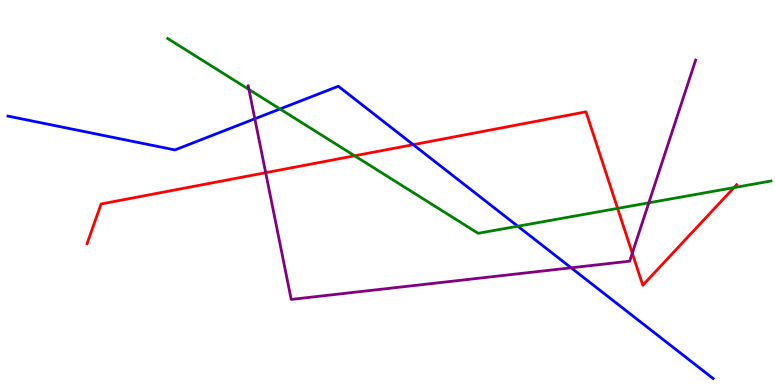[{'lines': ['blue', 'red'], 'intersections': [{'x': 5.33, 'y': 6.24}]}, {'lines': ['green', 'red'], 'intersections': [{'x': 4.58, 'y': 5.95}, {'x': 7.97, 'y': 4.59}, {'x': 9.47, 'y': 5.13}]}, {'lines': ['purple', 'red'], 'intersections': [{'x': 3.43, 'y': 5.51}, {'x': 8.16, 'y': 3.42}]}, {'lines': ['blue', 'green'], 'intersections': [{'x': 3.61, 'y': 7.17}, {'x': 6.68, 'y': 4.12}]}, {'lines': ['blue', 'purple'], 'intersections': [{'x': 3.29, 'y': 6.91}, {'x': 7.37, 'y': 3.04}]}, {'lines': ['green', 'purple'], 'intersections': [{'x': 3.21, 'y': 7.68}, {'x': 8.37, 'y': 4.73}]}]